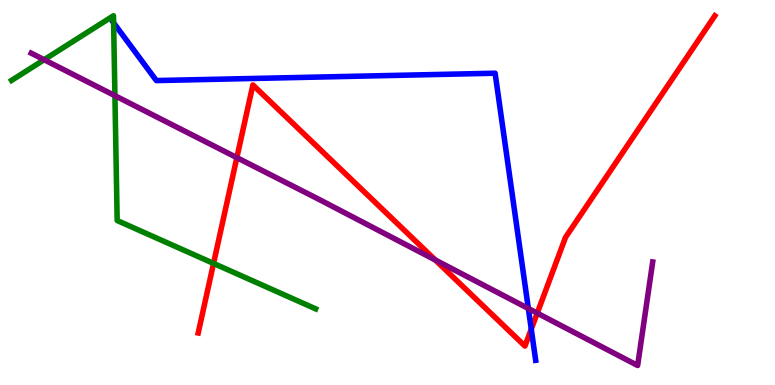[{'lines': ['blue', 'red'], 'intersections': [{'x': 6.86, 'y': 1.45}]}, {'lines': ['green', 'red'], 'intersections': [{'x': 2.76, 'y': 3.16}]}, {'lines': ['purple', 'red'], 'intersections': [{'x': 3.06, 'y': 5.91}, {'x': 5.62, 'y': 3.25}, {'x': 6.93, 'y': 1.87}]}, {'lines': ['blue', 'green'], 'intersections': [{'x': 1.47, 'y': 9.41}]}, {'lines': ['blue', 'purple'], 'intersections': [{'x': 6.82, 'y': 1.99}]}, {'lines': ['green', 'purple'], 'intersections': [{'x': 0.57, 'y': 8.45}, {'x': 1.48, 'y': 7.51}]}]